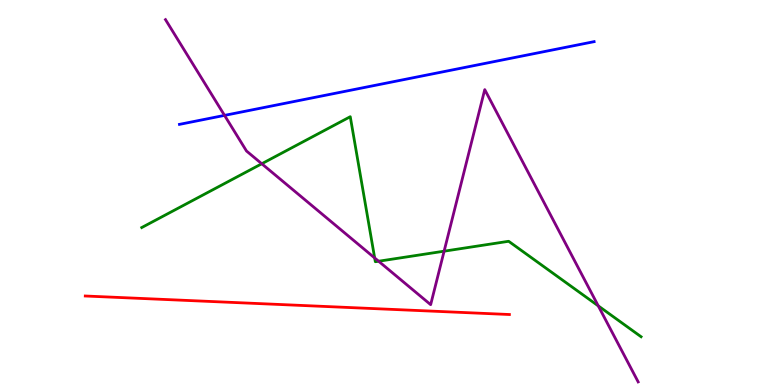[{'lines': ['blue', 'red'], 'intersections': []}, {'lines': ['green', 'red'], 'intersections': []}, {'lines': ['purple', 'red'], 'intersections': []}, {'lines': ['blue', 'green'], 'intersections': []}, {'lines': ['blue', 'purple'], 'intersections': [{'x': 2.9, 'y': 7.0}]}, {'lines': ['green', 'purple'], 'intersections': [{'x': 3.38, 'y': 5.75}, {'x': 4.83, 'y': 3.3}, {'x': 4.89, 'y': 3.21}, {'x': 5.73, 'y': 3.48}, {'x': 7.72, 'y': 2.06}]}]